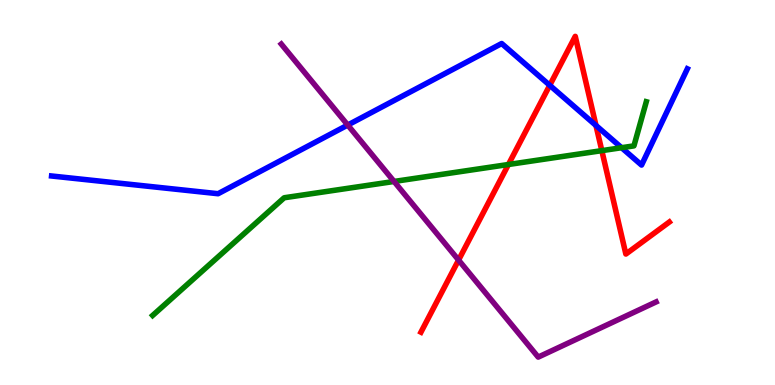[{'lines': ['blue', 'red'], 'intersections': [{'x': 7.09, 'y': 7.78}, {'x': 7.69, 'y': 6.74}]}, {'lines': ['green', 'red'], 'intersections': [{'x': 6.56, 'y': 5.73}, {'x': 7.77, 'y': 6.09}]}, {'lines': ['purple', 'red'], 'intersections': [{'x': 5.92, 'y': 3.24}]}, {'lines': ['blue', 'green'], 'intersections': [{'x': 8.02, 'y': 6.16}]}, {'lines': ['blue', 'purple'], 'intersections': [{'x': 4.49, 'y': 6.75}]}, {'lines': ['green', 'purple'], 'intersections': [{'x': 5.08, 'y': 5.29}]}]